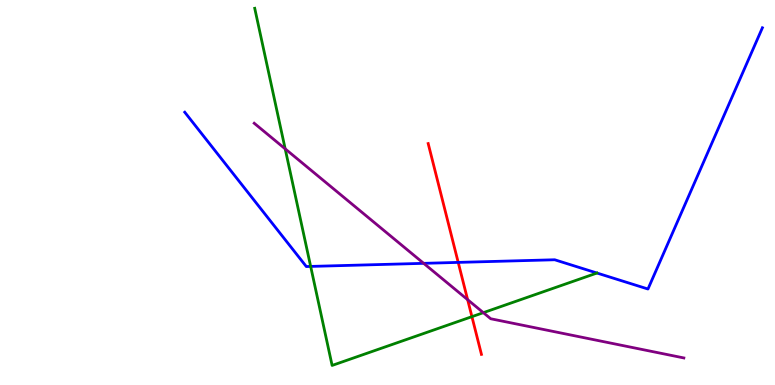[{'lines': ['blue', 'red'], 'intersections': [{'x': 5.91, 'y': 3.18}]}, {'lines': ['green', 'red'], 'intersections': [{'x': 6.09, 'y': 1.78}]}, {'lines': ['purple', 'red'], 'intersections': [{'x': 6.03, 'y': 2.22}]}, {'lines': ['blue', 'green'], 'intersections': [{'x': 4.01, 'y': 3.08}]}, {'lines': ['blue', 'purple'], 'intersections': [{'x': 5.47, 'y': 3.16}]}, {'lines': ['green', 'purple'], 'intersections': [{'x': 3.68, 'y': 6.13}, {'x': 6.24, 'y': 1.88}]}]